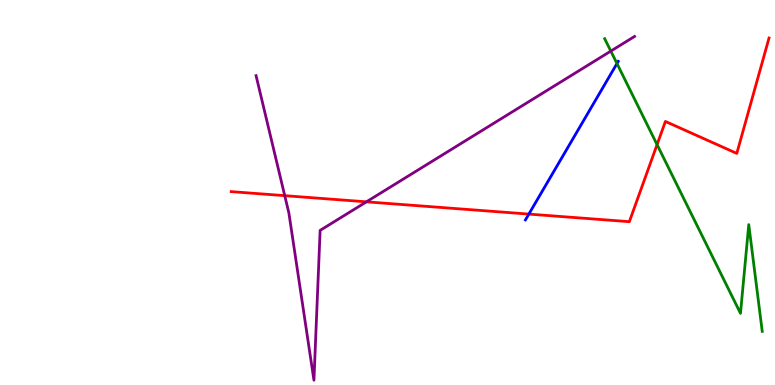[{'lines': ['blue', 'red'], 'intersections': [{'x': 6.82, 'y': 4.44}]}, {'lines': ['green', 'red'], 'intersections': [{'x': 8.48, 'y': 6.24}]}, {'lines': ['purple', 'red'], 'intersections': [{'x': 3.67, 'y': 4.92}, {'x': 4.73, 'y': 4.76}]}, {'lines': ['blue', 'green'], 'intersections': [{'x': 7.96, 'y': 8.35}]}, {'lines': ['blue', 'purple'], 'intersections': []}, {'lines': ['green', 'purple'], 'intersections': [{'x': 7.88, 'y': 8.67}]}]